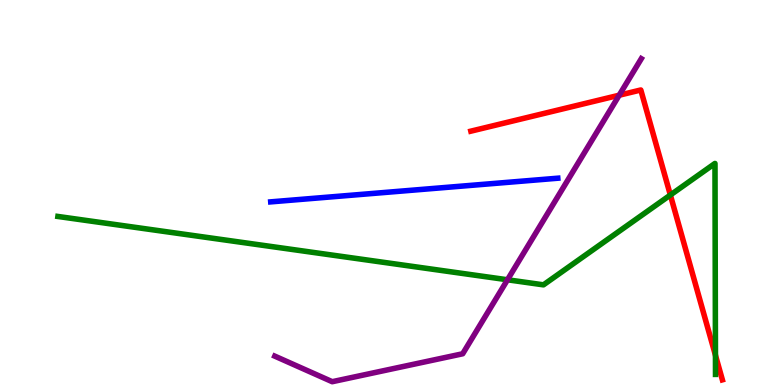[{'lines': ['blue', 'red'], 'intersections': []}, {'lines': ['green', 'red'], 'intersections': [{'x': 8.65, 'y': 4.93}, {'x': 9.23, 'y': 0.773}]}, {'lines': ['purple', 'red'], 'intersections': [{'x': 7.99, 'y': 7.53}]}, {'lines': ['blue', 'green'], 'intersections': []}, {'lines': ['blue', 'purple'], 'intersections': []}, {'lines': ['green', 'purple'], 'intersections': [{'x': 6.55, 'y': 2.73}]}]